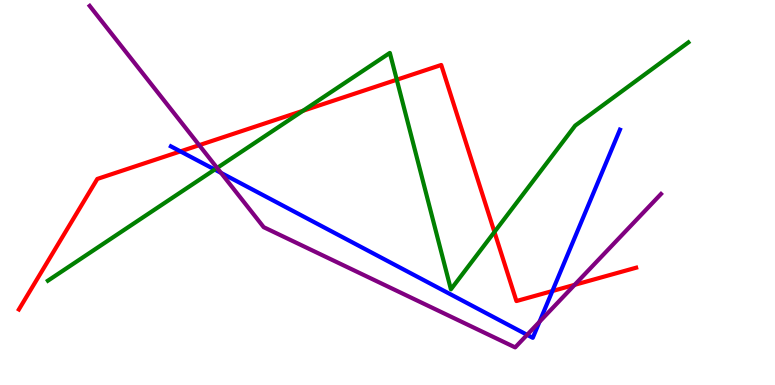[{'lines': ['blue', 'red'], 'intersections': [{'x': 2.33, 'y': 6.07}, {'x': 7.13, 'y': 2.44}]}, {'lines': ['green', 'red'], 'intersections': [{'x': 3.91, 'y': 7.12}, {'x': 5.12, 'y': 7.93}, {'x': 6.38, 'y': 3.97}]}, {'lines': ['purple', 'red'], 'intersections': [{'x': 2.57, 'y': 6.23}, {'x': 7.41, 'y': 2.6}]}, {'lines': ['blue', 'green'], 'intersections': [{'x': 2.77, 'y': 5.6}]}, {'lines': ['blue', 'purple'], 'intersections': [{'x': 2.85, 'y': 5.51}, {'x': 6.8, 'y': 1.3}, {'x': 6.96, 'y': 1.64}]}, {'lines': ['green', 'purple'], 'intersections': [{'x': 2.8, 'y': 5.64}]}]